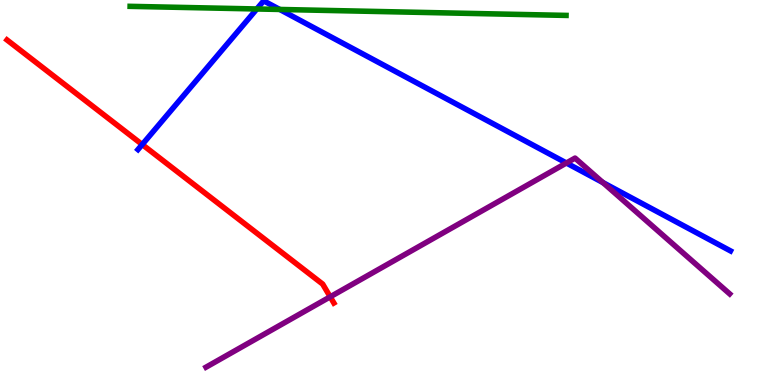[{'lines': ['blue', 'red'], 'intersections': [{'x': 1.84, 'y': 6.25}]}, {'lines': ['green', 'red'], 'intersections': []}, {'lines': ['purple', 'red'], 'intersections': [{'x': 4.26, 'y': 2.29}]}, {'lines': ['blue', 'green'], 'intersections': [{'x': 3.31, 'y': 9.77}, {'x': 3.61, 'y': 9.75}]}, {'lines': ['blue', 'purple'], 'intersections': [{'x': 7.31, 'y': 5.77}, {'x': 7.78, 'y': 5.26}]}, {'lines': ['green', 'purple'], 'intersections': []}]